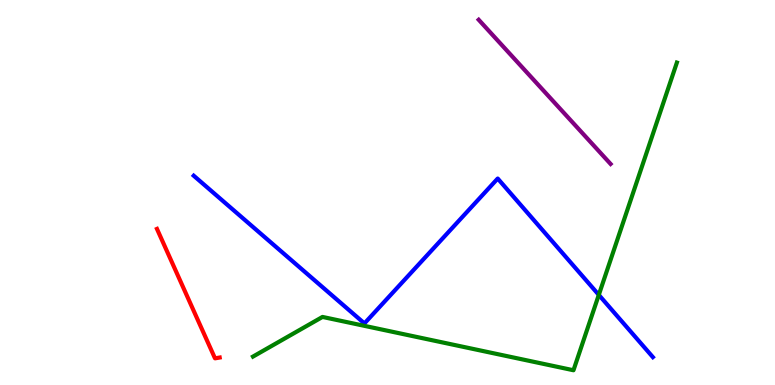[{'lines': ['blue', 'red'], 'intersections': []}, {'lines': ['green', 'red'], 'intersections': []}, {'lines': ['purple', 'red'], 'intersections': []}, {'lines': ['blue', 'green'], 'intersections': [{'x': 7.73, 'y': 2.34}]}, {'lines': ['blue', 'purple'], 'intersections': []}, {'lines': ['green', 'purple'], 'intersections': []}]